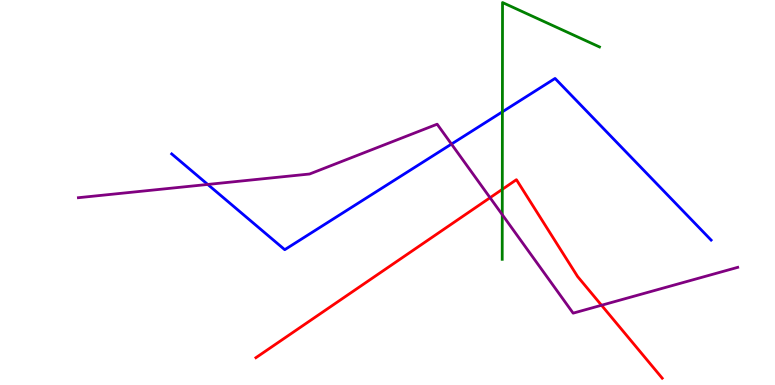[{'lines': ['blue', 'red'], 'intersections': []}, {'lines': ['green', 'red'], 'intersections': [{'x': 6.48, 'y': 5.08}]}, {'lines': ['purple', 'red'], 'intersections': [{'x': 6.32, 'y': 4.86}, {'x': 7.76, 'y': 2.07}]}, {'lines': ['blue', 'green'], 'intersections': [{'x': 6.48, 'y': 7.1}]}, {'lines': ['blue', 'purple'], 'intersections': [{'x': 2.68, 'y': 5.21}, {'x': 5.83, 'y': 6.26}]}, {'lines': ['green', 'purple'], 'intersections': [{'x': 6.48, 'y': 4.42}]}]